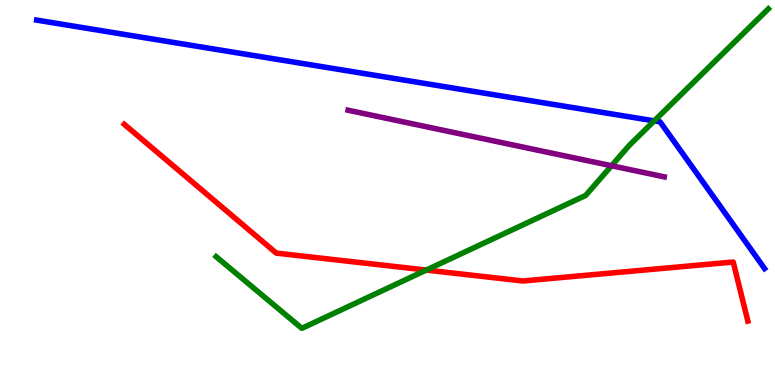[{'lines': ['blue', 'red'], 'intersections': []}, {'lines': ['green', 'red'], 'intersections': [{'x': 5.5, 'y': 2.99}]}, {'lines': ['purple', 'red'], 'intersections': []}, {'lines': ['blue', 'green'], 'intersections': [{'x': 8.44, 'y': 6.86}]}, {'lines': ['blue', 'purple'], 'intersections': []}, {'lines': ['green', 'purple'], 'intersections': [{'x': 7.89, 'y': 5.69}]}]